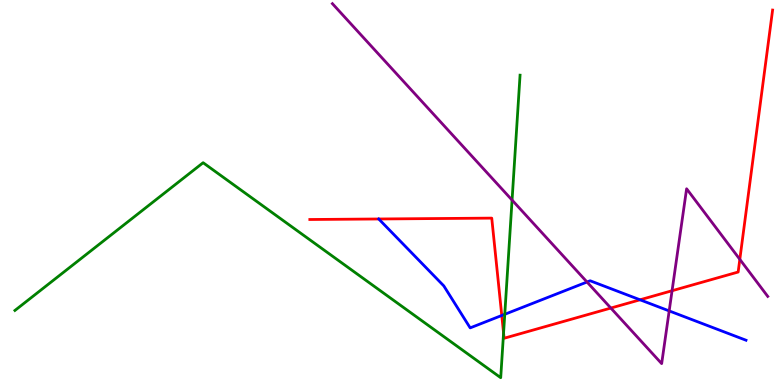[{'lines': ['blue', 'red'], 'intersections': [{'x': 6.47, 'y': 1.81}, {'x': 8.26, 'y': 2.21}]}, {'lines': ['green', 'red'], 'intersections': [{'x': 6.5, 'y': 1.35}]}, {'lines': ['purple', 'red'], 'intersections': [{'x': 7.88, 'y': 2.0}, {'x': 8.67, 'y': 2.45}, {'x': 9.55, 'y': 3.26}]}, {'lines': ['blue', 'green'], 'intersections': [{'x': 6.51, 'y': 1.84}]}, {'lines': ['blue', 'purple'], 'intersections': [{'x': 7.57, 'y': 2.68}, {'x': 8.63, 'y': 1.92}]}, {'lines': ['green', 'purple'], 'intersections': [{'x': 6.61, 'y': 4.8}]}]